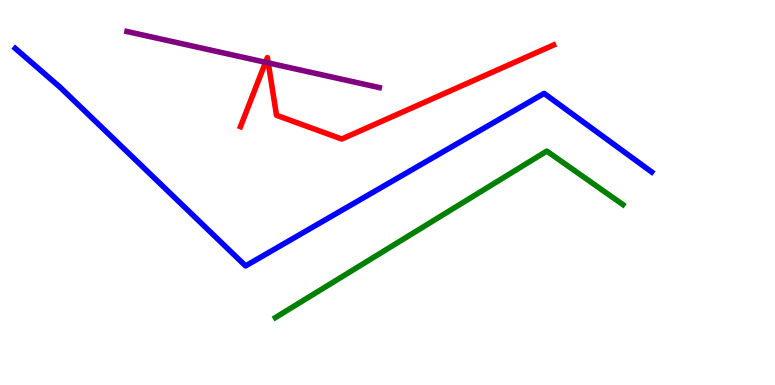[{'lines': ['blue', 'red'], 'intersections': []}, {'lines': ['green', 'red'], 'intersections': []}, {'lines': ['purple', 'red'], 'intersections': [{'x': 3.43, 'y': 8.38}, {'x': 3.46, 'y': 8.37}]}, {'lines': ['blue', 'green'], 'intersections': []}, {'lines': ['blue', 'purple'], 'intersections': []}, {'lines': ['green', 'purple'], 'intersections': []}]